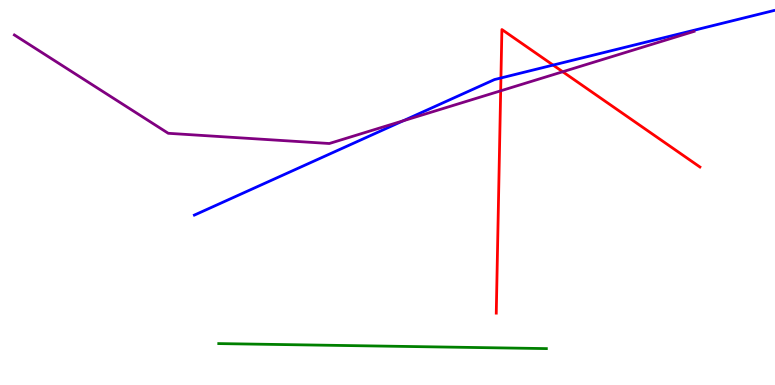[{'lines': ['blue', 'red'], 'intersections': [{'x': 6.46, 'y': 7.97}, {'x': 7.14, 'y': 8.31}]}, {'lines': ['green', 'red'], 'intersections': []}, {'lines': ['purple', 'red'], 'intersections': [{'x': 6.46, 'y': 7.64}, {'x': 7.26, 'y': 8.14}]}, {'lines': ['blue', 'green'], 'intersections': []}, {'lines': ['blue', 'purple'], 'intersections': [{'x': 5.2, 'y': 6.86}]}, {'lines': ['green', 'purple'], 'intersections': []}]